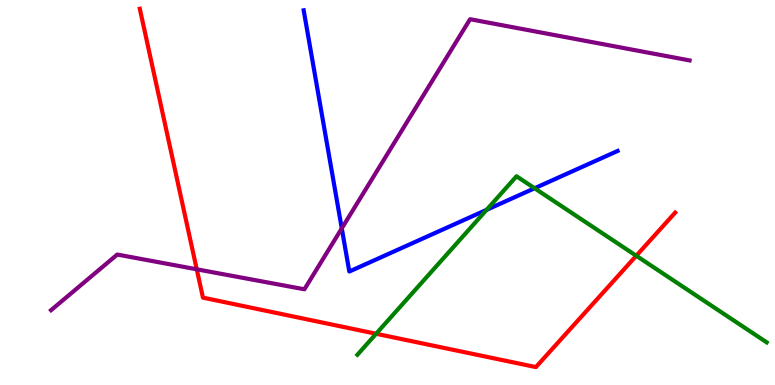[{'lines': ['blue', 'red'], 'intersections': []}, {'lines': ['green', 'red'], 'intersections': [{'x': 4.85, 'y': 1.33}, {'x': 8.21, 'y': 3.36}]}, {'lines': ['purple', 'red'], 'intersections': [{'x': 2.54, 'y': 3.01}]}, {'lines': ['blue', 'green'], 'intersections': [{'x': 6.28, 'y': 4.55}, {'x': 6.9, 'y': 5.11}]}, {'lines': ['blue', 'purple'], 'intersections': [{'x': 4.41, 'y': 4.07}]}, {'lines': ['green', 'purple'], 'intersections': []}]